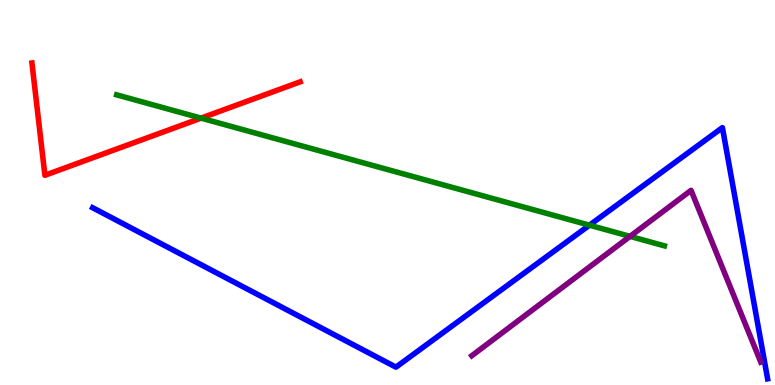[{'lines': ['blue', 'red'], 'intersections': []}, {'lines': ['green', 'red'], 'intersections': [{'x': 2.59, 'y': 6.93}]}, {'lines': ['purple', 'red'], 'intersections': []}, {'lines': ['blue', 'green'], 'intersections': [{'x': 7.61, 'y': 4.15}]}, {'lines': ['blue', 'purple'], 'intersections': []}, {'lines': ['green', 'purple'], 'intersections': [{'x': 8.13, 'y': 3.86}]}]